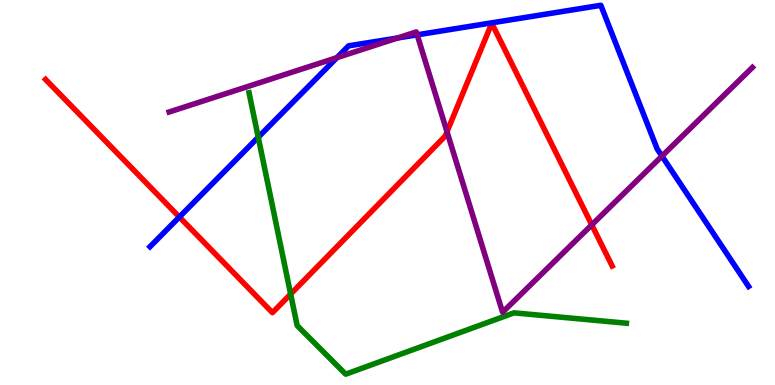[{'lines': ['blue', 'red'], 'intersections': [{'x': 2.31, 'y': 4.36}]}, {'lines': ['green', 'red'], 'intersections': [{'x': 3.75, 'y': 2.36}]}, {'lines': ['purple', 'red'], 'intersections': [{'x': 5.77, 'y': 6.58}, {'x': 7.64, 'y': 4.16}]}, {'lines': ['blue', 'green'], 'intersections': [{'x': 3.33, 'y': 6.44}]}, {'lines': ['blue', 'purple'], 'intersections': [{'x': 4.35, 'y': 8.5}, {'x': 5.13, 'y': 9.01}, {'x': 5.38, 'y': 9.1}, {'x': 8.54, 'y': 5.95}]}, {'lines': ['green', 'purple'], 'intersections': []}]